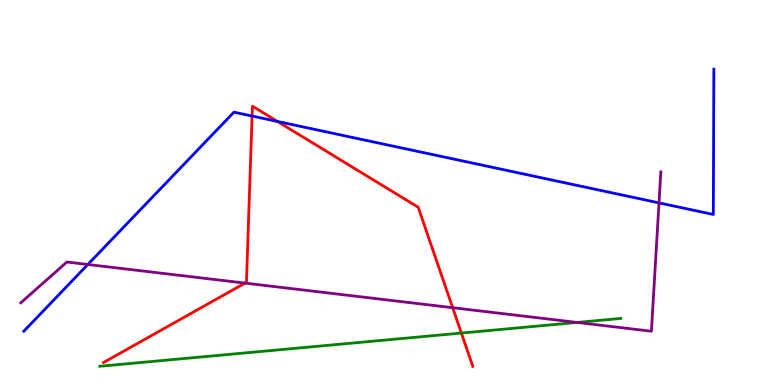[{'lines': ['blue', 'red'], 'intersections': [{'x': 3.25, 'y': 6.99}, {'x': 3.58, 'y': 6.85}]}, {'lines': ['green', 'red'], 'intersections': [{'x': 5.95, 'y': 1.35}]}, {'lines': ['purple', 'red'], 'intersections': [{'x': 3.16, 'y': 2.65}, {'x': 5.84, 'y': 2.01}]}, {'lines': ['blue', 'green'], 'intersections': []}, {'lines': ['blue', 'purple'], 'intersections': [{'x': 1.13, 'y': 3.13}, {'x': 8.5, 'y': 4.73}]}, {'lines': ['green', 'purple'], 'intersections': [{'x': 7.45, 'y': 1.62}]}]